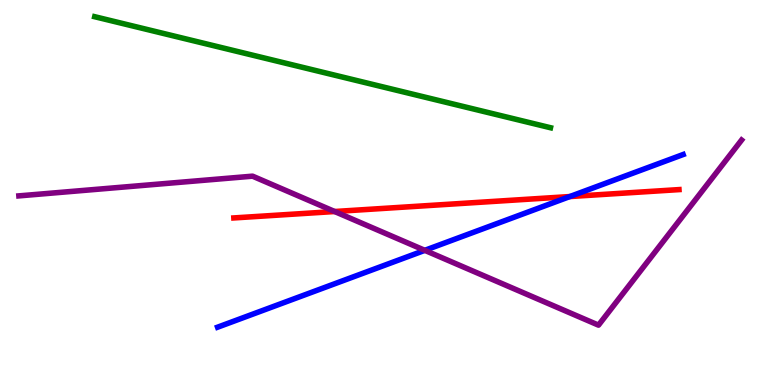[{'lines': ['blue', 'red'], 'intersections': [{'x': 7.35, 'y': 4.89}]}, {'lines': ['green', 'red'], 'intersections': []}, {'lines': ['purple', 'red'], 'intersections': [{'x': 4.32, 'y': 4.51}]}, {'lines': ['blue', 'green'], 'intersections': []}, {'lines': ['blue', 'purple'], 'intersections': [{'x': 5.48, 'y': 3.5}]}, {'lines': ['green', 'purple'], 'intersections': []}]